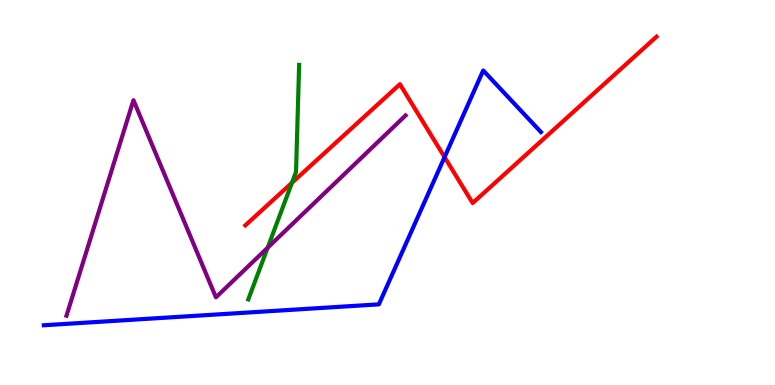[{'lines': ['blue', 'red'], 'intersections': [{'x': 5.74, 'y': 5.92}]}, {'lines': ['green', 'red'], 'intersections': [{'x': 3.77, 'y': 5.25}]}, {'lines': ['purple', 'red'], 'intersections': []}, {'lines': ['blue', 'green'], 'intersections': []}, {'lines': ['blue', 'purple'], 'intersections': []}, {'lines': ['green', 'purple'], 'intersections': [{'x': 3.45, 'y': 3.57}]}]